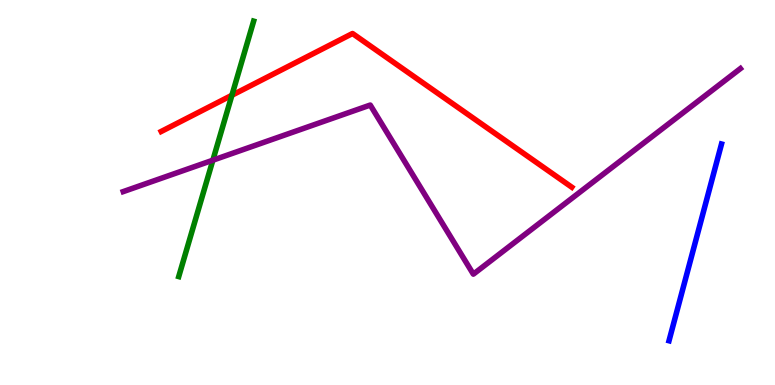[{'lines': ['blue', 'red'], 'intersections': []}, {'lines': ['green', 'red'], 'intersections': [{'x': 2.99, 'y': 7.53}]}, {'lines': ['purple', 'red'], 'intersections': []}, {'lines': ['blue', 'green'], 'intersections': []}, {'lines': ['blue', 'purple'], 'intersections': []}, {'lines': ['green', 'purple'], 'intersections': [{'x': 2.75, 'y': 5.84}]}]